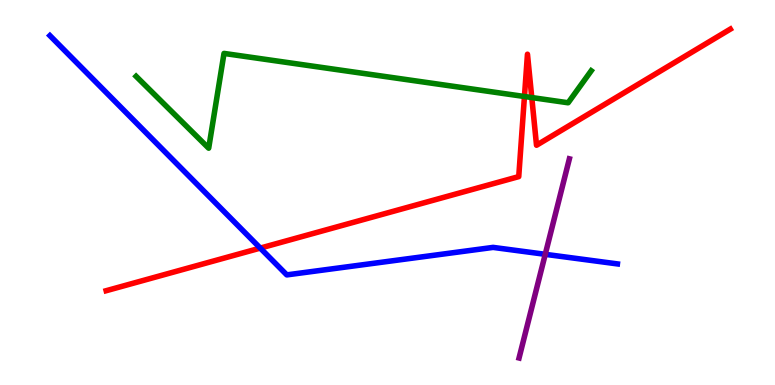[{'lines': ['blue', 'red'], 'intersections': [{'x': 3.36, 'y': 3.56}]}, {'lines': ['green', 'red'], 'intersections': [{'x': 6.77, 'y': 7.49}, {'x': 6.86, 'y': 7.47}]}, {'lines': ['purple', 'red'], 'intersections': []}, {'lines': ['blue', 'green'], 'intersections': []}, {'lines': ['blue', 'purple'], 'intersections': [{'x': 7.04, 'y': 3.39}]}, {'lines': ['green', 'purple'], 'intersections': []}]